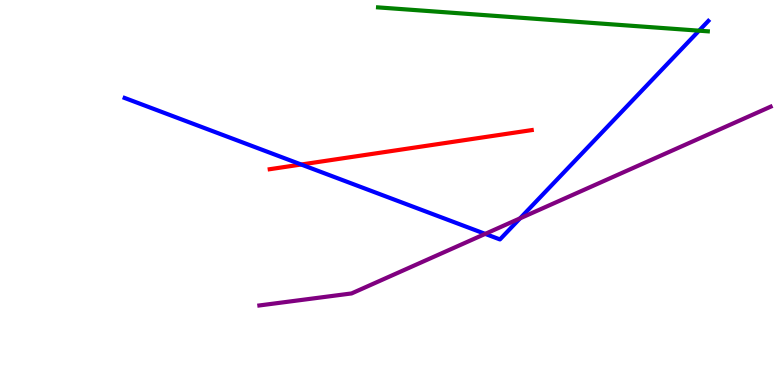[{'lines': ['blue', 'red'], 'intersections': [{'x': 3.89, 'y': 5.73}]}, {'lines': ['green', 'red'], 'intersections': []}, {'lines': ['purple', 'red'], 'intersections': []}, {'lines': ['blue', 'green'], 'intersections': [{'x': 9.02, 'y': 9.2}]}, {'lines': ['blue', 'purple'], 'intersections': [{'x': 6.26, 'y': 3.93}, {'x': 6.71, 'y': 4.33}]}, {'lines': ['green', 'purple'], 'intersections': []}]